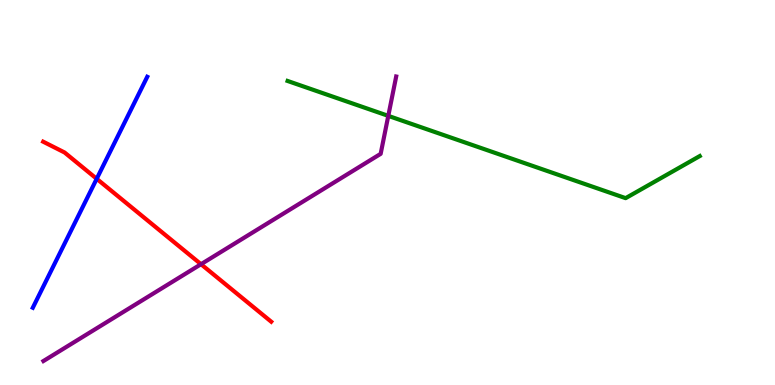[{'lines': ['blue', 'red'], 'intersections': [{'x': 1.25, 'y': 5.36}]}, {'lines': ['green', 'red'], 'intersections': []}, {'lines': ['purple', 'red'], 'intersections': [{'x': 2.59, 'y': 3.14}]}, {'lines': ['blue', 'green'], 'intersections': []}, {'lines': ['blue', 'purple'], 'intersections': []}, {'lines': ['green', 'purple'], 'intersections': [{'x': 5.01, 'y': 6.99}]}]